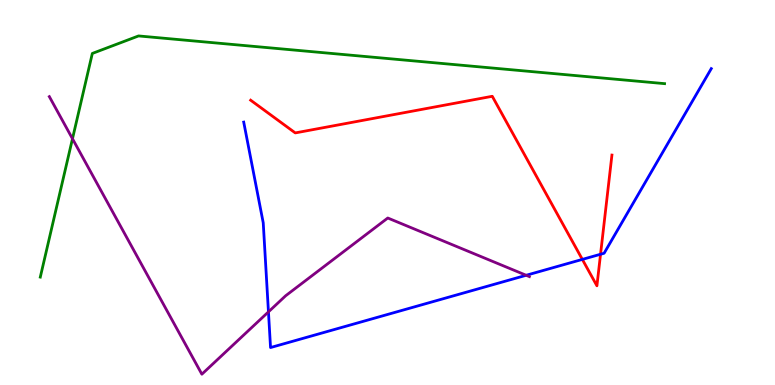[{'lines': ['blue', 'red'], 'intersections': [{'x': 7.51, 'y': 3.26}, {'x': 7.75, 'y': 3.4}]}, {'lines': ['green', 'red'], 'intersections': []}, {'lines': ['purple', 'red'], 'intersections': []}, {'lines': ['blue', 'green'], 'intersections': []}, {'lines': ['blue', 'purple'], 'intersections': [{'x': 3.46, 'y': 1.9}, {'x': 6.79, 'y': 2.85}]}, {'lines': ['green', 'purple'], 'intersections': [{'x': 0.935, 'y': 6.4}]}]